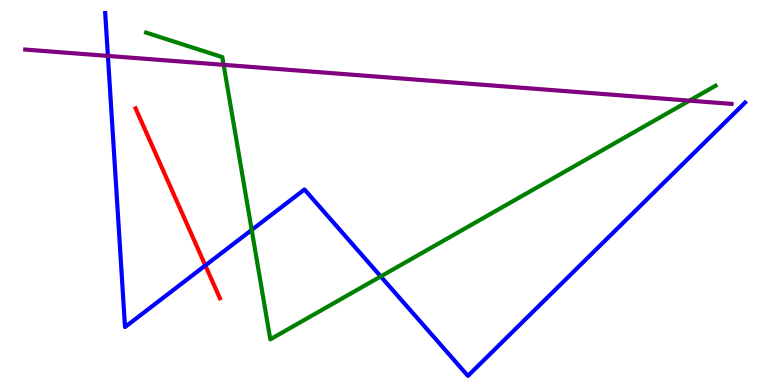[{'lines': ['blue', 'red'], 'intersections': [{'x': 2.65, 'y': 3.1}]}, {'lines': ['green', 'red'], 'intersections': []}, {'lines': ['purple', 'red'], 'intersections': []}, {'lines': ['blue', 'green'], 'intersections': [{'x': 3.25, 'y': 4.03}, {'x': 4.91, 'y': 2.82}]}, {'lines': ['blue', 'purple'], 'intersections': [{'x': 1.39, 'y': 8.55}]}, {'lines': ['green', 'purple'], 'intersections': [{'x': 2.89, 'y': 8.32}, {'x': 8.9, 'y': 7.39}]}]